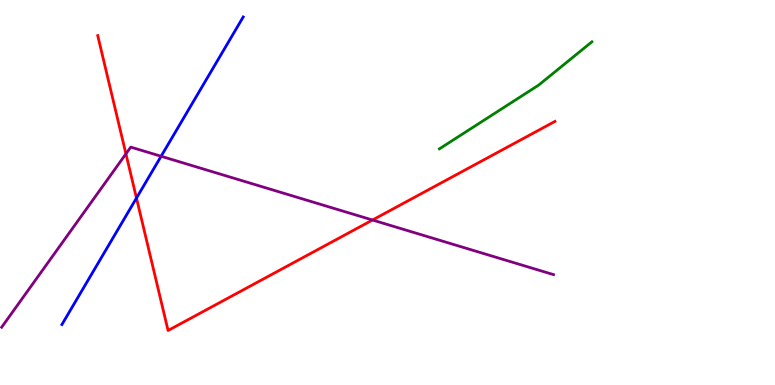[{'lines': ['blue', 'red'], 'intersections': [{'x': 1.76, 'y': 4.86}]}, {'lines': ['green', 'red'], 'intersections': []}, {'lines': ['purple', 'red'], 'intersections': [{'x': 1.62, 'y': 6.0}, {'x': 4.81, 'y': 4.29}]}, {'lines': ['blue', 'green'], 'intersections': []}, {'lines': ['blue', 'purple'], 'intersections': [{'x': 2.08, 'y': 5.94}]}, {'lines': ['green', 'purple'], 'intersections': []}]